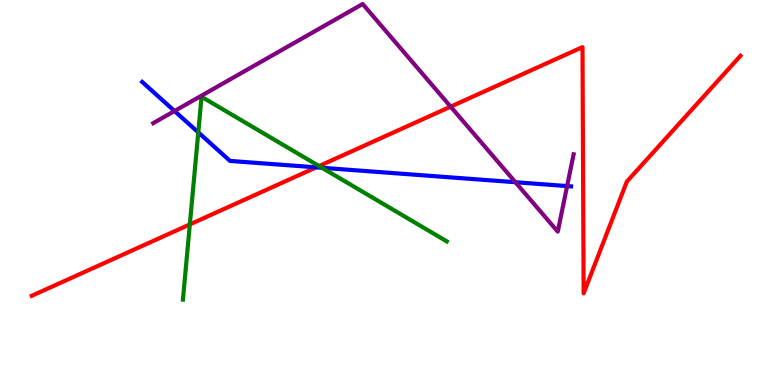[{'lines': ['blue', 'red'], 'intersections': [{'x': 4.08, 'y': 5.65}]}, {'lines': ['green', 'red'], 'intersections': [{'x': 2.45, 'y': 4.17}, {'x': 4.12, 'y': 5.69}]}, {'lines': ['purple', 'red'], 'intersections': [{'x': 5.81, 'y': 7.23}]}, {'lines': ['blue', 'green'], 'intersections': [{'x': 2.56, 'y': 6.56}, {'x': 4.15, 'y': 5.64}]}, {'lines': ['blue', 'purple'], 'intersections': [{'x': 2.25, 'y': 7.12}, {'x': 6.65, 'y': 5.27}, {'x': 7.32, 'y': 5.17}]}, {'lines': ['green', 'purple'], 'intersections': []}]